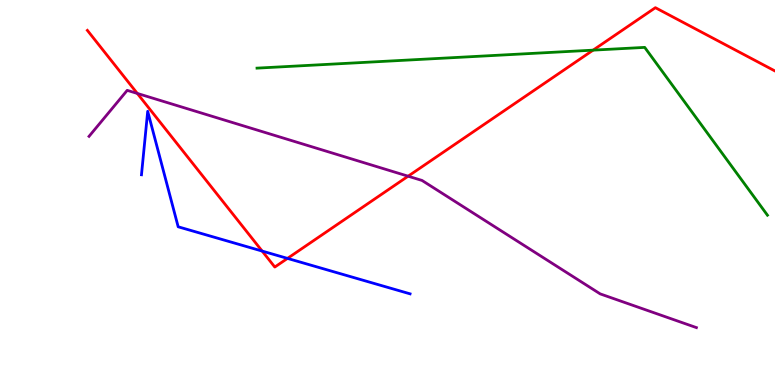[{'lines': ['blue', 'red'], 'intersections': [{'x': 3.38, 'y': 3.48}, {'x': 3.71, 'y': 3.29}]}, {'lines': ['green', 'red'], 'intersections': [{'x': 7.65, 'y': 8.7}]}, {'lines': ['purple', 'red'], 'intersections': [{'x': 1.77, 'y': 7.57}, {'x': 5.27, 'y': 5.42}]}, {'lines': ['blue', 'green'], 'intersections': []}, {'lines': ['blue', 'purple'], 'intersections': []}, {'lines': ['green', 'purple'], 'intersections': []}]